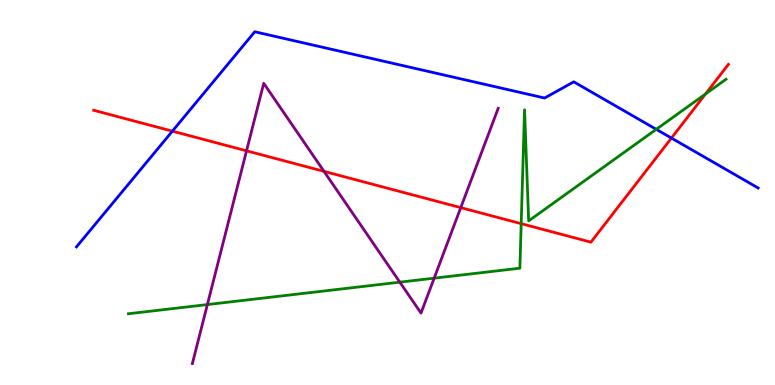[{'lines': ['blue', 'red'], 'intersections': [{'x': 2.22, 'y': 6.59}, {'x': 8.66, 'y': 6.41}]}, {'lines': ['green', 'red'], 'intersections': [{'x': 6.73, 'y': 4.19}, {'x': 9.1, 'y': 7.56}]}, {'lines': ['purple', 'red'], 'intersections': [{'x': 3.18, 'y': 6.08}, {'x': 4.18, 'y': 5.55}, {'x': 5.95, 'y': 4.61}]}, {'lines': ['blue', 'green'], 'intersections': [{'x': 8.47, 'y': 6.64}]}, {'lines': ['blue', 'purple'], 'intersections': []}, {'lines': ['green', 'purple'], 'intersections': [{'x': 2.68, 'y': 2.09}, {'x': 5.16, 'y': 2.67}, {'x': 5.6, 'y': 2.77}]}]